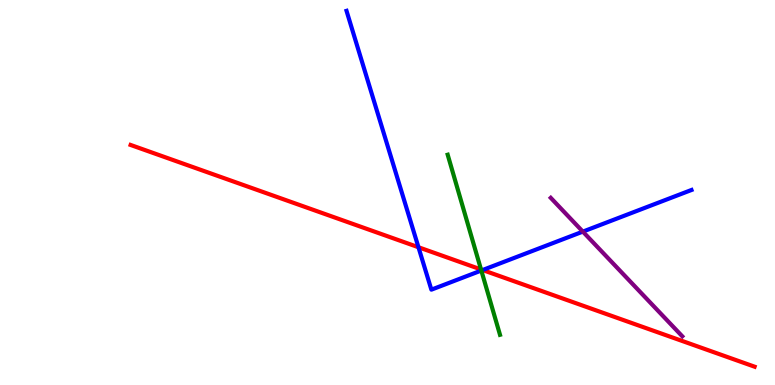[{'lines': ['blue', 'red'], 'intersections': [{'x': 5.4, 'y': 3.58}, {'x': 6.23, 'y': 2.99}]}, {'lines': ['green', 'red'], 'intersections': [{'x': 6.21, 'y': 3.0}]}, {'lines': ['purple', 'red'], 'intersections': []}, {'lines': ['blue', 'green'], 'intersections': [{'x': 6.21, 'y': 2.97}]}, {'lines': ['blue', 'purple'], 'intersections': [{'x': 7.52, 'y': 3.98}]}, {'lines': ['green', 'purple'], 'intersections': []}]